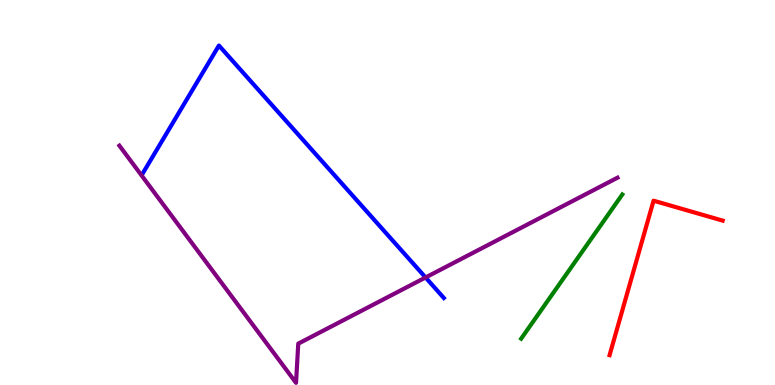[{'lines': ['blue', 'red'], 'intersections': []}, {'lines': ['green', 'red'], 'intersections': []}, {'lines': ['purple', 'red'], 'intersections': []}, {'lines': ['blue', 'green'], 'intersections': []}, {'lines': ['blue', 'purple'], 'intersections': [{'x': 5.49, 'y': 2.79}]}, {'lines': ['green', 'purple'], 'intersections': []}]